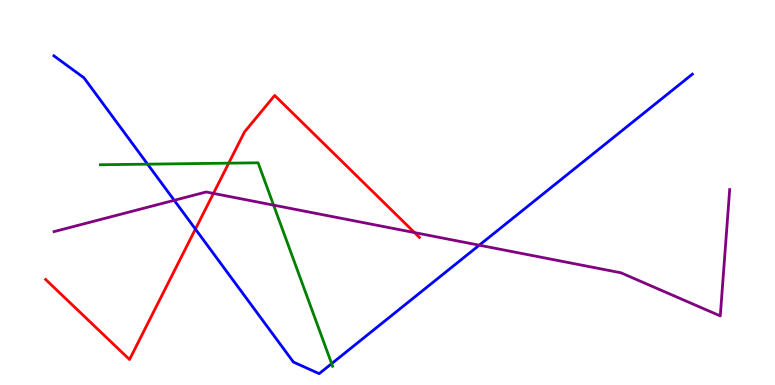[{'lines': ['blue', 'red'], 'intersections': [{'x': 2.52, 'y': 4.05}]}, {'lines': ['green', 'red'], 'intersections': [{'x': 2.95, 'y': 5.76}]}, {'lines': ['purple', 'red'], 'intersections': [{'x': 2.75, 'y': 4.98}, {'x': 5.35, 'y': 3.96}]}, {'lines': ['blue', 'green'], 'intersections': [{'x': 1.9, 'y': 5.74}, {'x': 4.28, 'y': 0.555}]}, {'lines': ['blue', 'purple'], 'intersections': [{'x': 2.25, 'y': 4.8}, {'x': 6.18, 'y': 3.63}]}, {'lines': ['green', 'purple'], 'intersections': [{'x': 3.53, 'y': 4.67}]}]